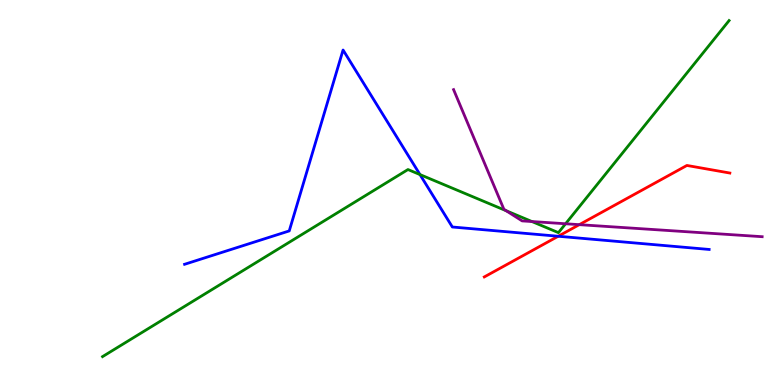[{'lines': ['blue', 'red'], 'intersections': [{'x': 7.2, 'y': 3.86}]}, {'lines': ['green', 'red'], 'intersections': []}, {'lines': ['purple', 'red'], 'intersections': [{'x': 7.47, 'y': 4.16}]}, {'lines': ['blue', 'green'], 'intersections': [{'x': 5.42, 'y': 5.47}]}, {'lines': ['blue', 'purple'], 'intersections': []}, {'lines': ['green', 'purple'], 'intersections': [{'x': 6.53, 'y': 4.53}, {'x': 6.86, 'y': 4.25}, {'x': 7.3, 'y': 4.19}]}]